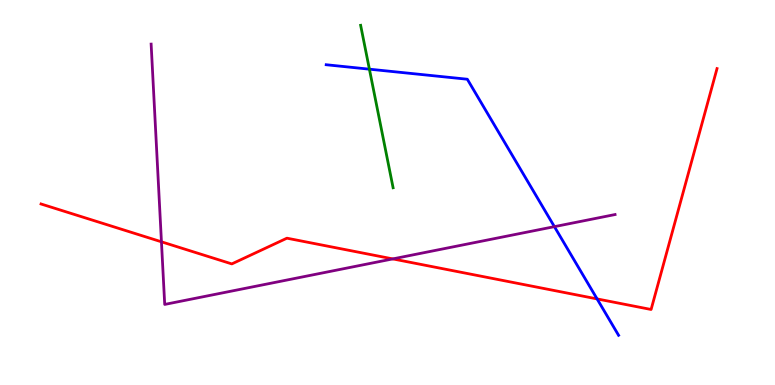[{'lines': ['blue', 'red'], 'intersections': [{'x': 7.7, 'y': 2.24}]}, {'lines': ['green', 'red'], 'intersections': []}, {'lines': ['purple', 'red'], 'intersections': [{'x': 2.08, 'y': 3.72}, {'x': 5.07, 'y': 3.28}]}, {'lines': ['blue', 'green'], 'intersections': [{'x': 4.77, 'y': 8.2}]}, {'lines': ['blue', 'purple'], 'intersections': [{'x': 7.15, 'y': 4.11}]}, {'lines': ['green', 'purple'], 'intersections': []}]